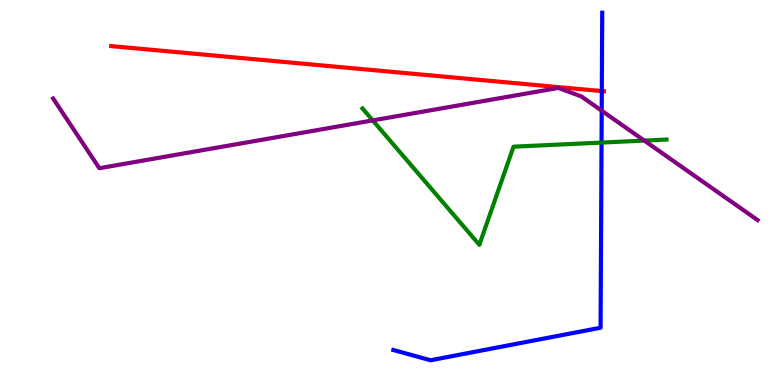[{'lines': ['blue', 'red'], 'intersections': [{'x': 7.77, 'y': 7.63}]}, {'lines': ['green', 'red'], 'intersections': []}, {'lines': ['purple', 'red'], 'intersections': []}, {'lines': ['blue', 'green'], 'intersections': [{'x': 7.76, 'y': 6.3}]}, {'lines': ['blue', 'purple'], 'intersections': [{'x': 7.76, 'y': 7.12}]}, {'lines': ['green', 'purple'], 'intersections': [{'x': 4.81, 'y': 6.87}, {'x': 8.31, 'y': 6.35}]}]